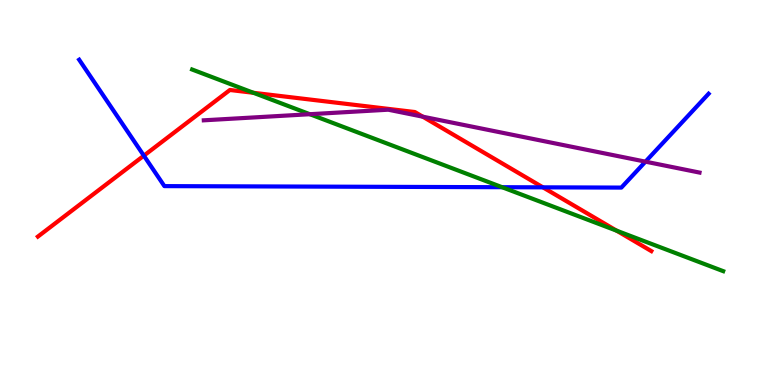[{'lines': ['blue', 'red'], 'intersections': [{'x': 1.86, 'y': 5.96}, {'x': 7.01, 'y': 5.13}]}, {'lines': ['green', 'red'], 'intersections': [{'x': 3.27, 'y': 7.59}, {'x': 7.96, 'y': 4.01}]}, {'lines': ['purple', 'red'], 'intersections': [{'x': 5.45, 'y': 6.97}]}, {'lines': ['blue', 'green'], 'intersections': [{'x': 6.48, 'y': 5.14}]}, {'lines': ['blue', 'purple'], 'intersections': [{'x': 8.33, 'y': 5.8}]}, {'lines': ['green', 'purple'], 'intersections': [{'x': 4.0, 'y': 7.03}]}]